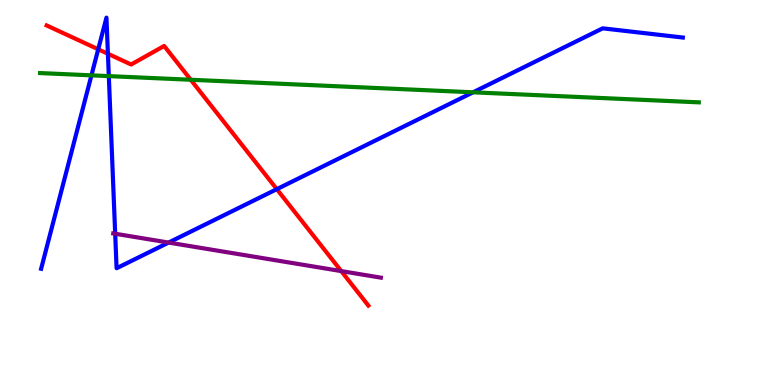[{'lines': ['blue', 'red'], 'intersections': [{'x': 1.27, 'y': 8.72}, {'x': 1.39, 'y': 8.6}, {'x': 3.57, 'y': 5.09}]}, {'lines': ['green', 'red'], 'intersections': [{'x': 2.46, 'y': 7.93}]}, {'lines': ['purple', 'red'], 'intersections': [{'x': 4.4, 'y': 2.96}]}, {'lines': ['blue', 'green'], 'intersections': [{'x': 1.18, 'y': 8.04}, {'x': 1.4, 'y': 8.02}, {'x': 6.1, 'y': 7.6}]}, {'lines': ['blue', 'purple'], 'intersections': [{'x': 1.49, 'y': 3.93}, {'x': 2.18, 'y': 3.7}]}, {'lines': ['green', 'purple'], 'intersections': []}]